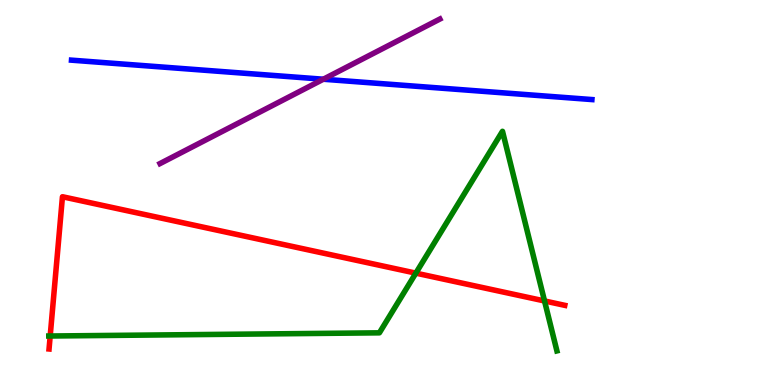[{'lines': ['blue', 'red'], 'intersections': []}, {'lines': ['green', 'red'], 'intersections': [{'x': 0.648, 'y': 1.27}, {'x': 5.37, 'y': 2.91}, {'x': 7.03, 'y': 2.18}]}, {'lines': ['purple', 'red'], 'intersections': []}, {'lines': ['blue', 'green'], 'intersections': []}, {'lines': ['blue', 'purple'], 'intersections': [{'x': 4.17, 'y': 7.94}]}, {'lines': ['green', 'purple'], 'intersections': []}]